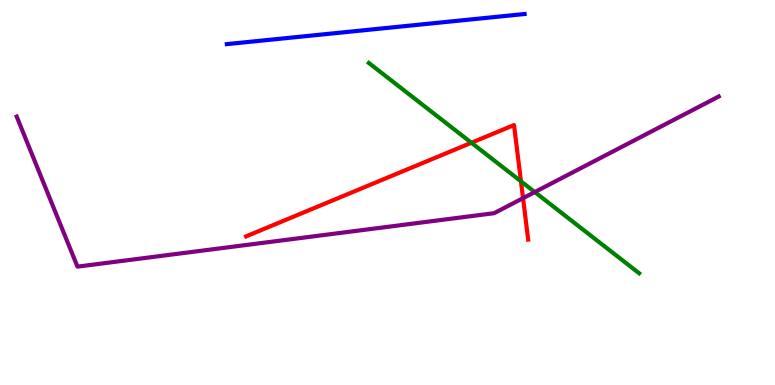[{'lines': ['blue', 'red'], 'intersections': []}, {'lines': ['green', 'red'], 'intersections': [{'x': 6.08, 'y': 6.29}, {'x': 6.72, 'y': 5.29}]}, {'lines': ['purple', 'red'], 'intersections': [{'x': 6.75, 'y': 4.85}]}, {'lines': ['blue', 'green'], 'intersections': []}, {'lines': ['blue', 'purple'], 'intersections': []}, {'lines': ['green', 'purple'], 'intersections': [{'x': 6.9, 'y': 5.01}]}]